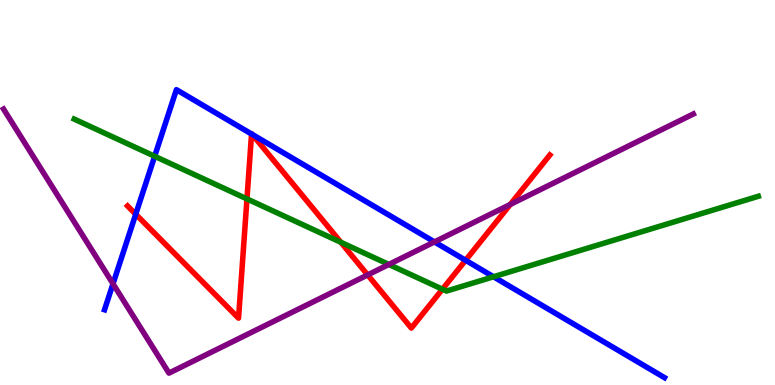[{'lines': ['blue', 'red'], 'intersections': [{'x': 1.75, 'y': 4.44}, {'x': 3.25, 'y': 6.52}, {'x': 3.25, 'y': 6.51}, {'x': 6.01, 'y': 3.24}]}, {'lines': ['green', 'red'], 'intersections': [{'x': 3.19, 'y': 4.83}, {'x': 4.4, 'y': 3.71}, {'x': 5.71, 'y': 2.49}]}, {'lines': ['purple', 'red'], 'intersections': [{'x': 4.74, 'y': 2.86}, {'x': 6.58, 'y': 4.69}]}, {'lines': ['blue', 'green'], 'intersections': [{'x': 2.0, 'y': 5.94}, {'x': 6.37, 'y': 2.81}]}, {'lines': ['blue', 'purple'], 'intersections': [{'x': 1.46, 'y': 2.63}, {'x': 5.61, 'y': 3.72}]}, {'lines': ['green', 'purple'], 'intersections': [{'x': 5.02, 'y': 3.13}]}]